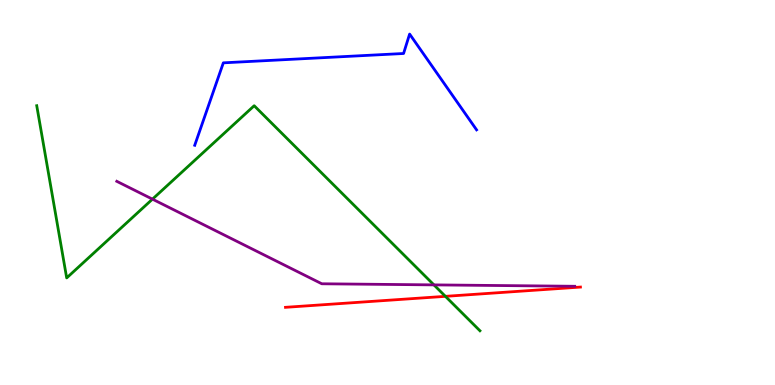[{'lines': ['blue', 'red'], 'intersections': []}, {'lines': ['green', 'red'], 'intersections': [{'x': 5.75, 'y': 2.3}]}, {'lines': ['purple', 'red'], 'intersections': []}, {'lines': ['blue', 'green'], 'intersections': []}, {'lines': ['blue', 'purple'], 'intersections': []}, {'lines': ['green', 'purple'], 'intersections': [{'x': 1.97, 'y': 4.83}, {'x': 5.6, 'y': 2.6}]}]